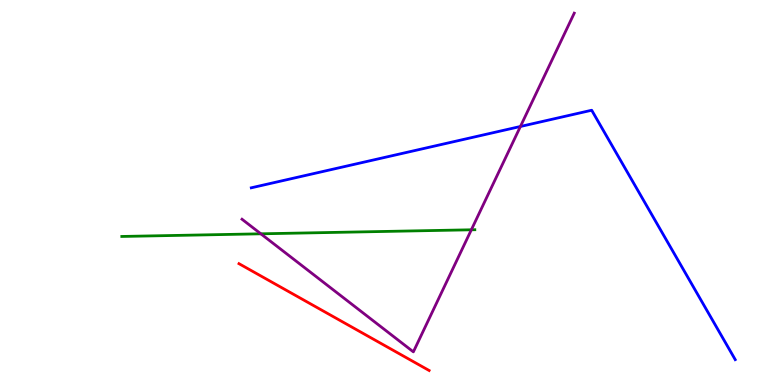[{'lines': ['blue', 'red'], 'intersections': []}, {'lines': ['green', 'red'], 'intersections': []}, {'lines': ['purple', 'red'], 'intersections': []}, {'lines': ['blue', 'green'], 'intersections': []}, {'lines': ['blue', 'purple'], 'intersections': [{'x': 6.72, 'y': 6.71}]}, {'lines': ['green', 'purple'], 'intersections': [{'x': 3.37, 'y': 3.93}, {'x': 6.08, 'y': 4.03}]}]